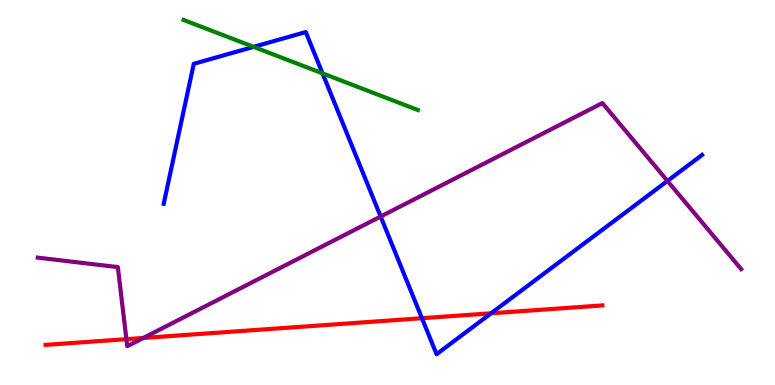[{'lines': ['blue', 'red'], 'intersections': [{'x': 5.44, 'y': 1.73}, {'x': 6.34, 'y': 1.86}]}, {'lines': ['green', 'red'], 'intersections': []}, {'lines': ['purple', 'red'], 'intersections': [{'x': 1.63, 'y': 1.19}, {'x': 1.85, 'y': 1.22}]}, {'lines': ['blue', 'green'], 'intersections': [{'x': 3.27, 'y': 8.78}, {'x': 4.16, 'y': 8.09}]}, {'lines': ['blue', 'purple'], 'intersections': [{'x': 4.91, 'y': 4.38}, {'x': 8.61, 'y': 5.3}]}, {'lines': ['green', 'purple'], 'intersections': []}]